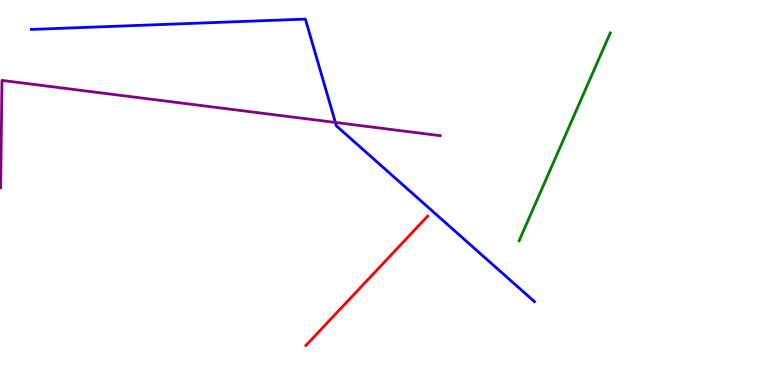[{'lines': ['blue', 'red'], 'intersections': []}, {'lines': ['green', 'red'], 'intersections': []}, {'lines': ['purple', 'red'], 'intersections': []}, {'lines': ['blue', 'green'], 'intersections': []}, {'lines': ['blue', 'purple'], 'intersections': [{'x': 4.33, 'y': 6.82}]}, {'lines': ['green', 'purple'], 'intersections': []}]